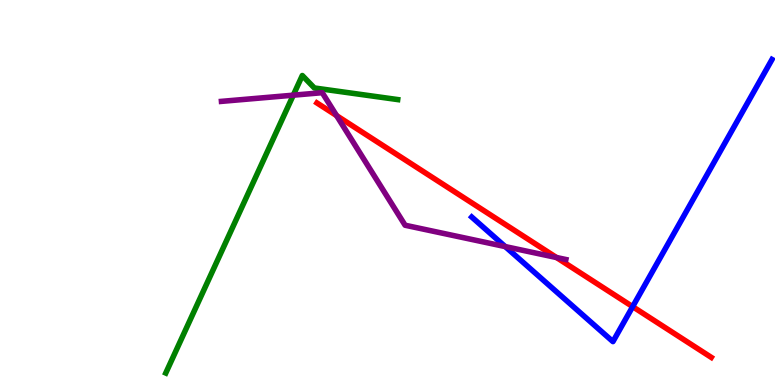[{'lines': ['blue', 'red'], 'intersections': [{'x': 8.16, 'y': 2.04}]}, {'lines': ['green', 'red'], 'intersections': []}, {'lines': ['purple', 'red'], 'intersections': [{'x': 4.34, 'y': 7.0}, {'x': 7.18, 'y': 3.31}]}, {'lines': ['blue', 'green'], 'intersections': []}, {'lines': ['blue', 'purple'], 'intersections': [{'x': 6.52, 'y': 3.6}]}, {'lines': ['green', 'purple'], 'intersections': [{'x': 3.78, 'y': 7.53}]}]